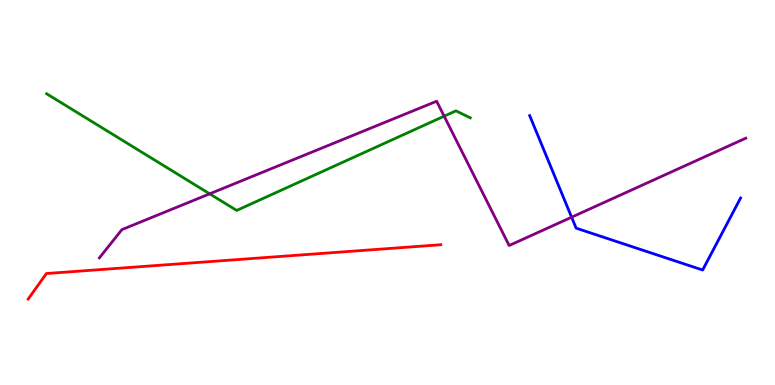[{'lines': ['blue', 'red'], 'intersections': []}, {'lines': ['green', 'red'], 'intersections': []}, {'lines': ['purple', 'red'], 'intersections': []}, {'lines': ['blue', 'green'], 'intersections': []}, {'lines': ['blue', 'purple'], 'intersections': [{'x': 7.38, 'y': 4.36}]}, {'lines': ['green', 'purple'], 'intersections': [{'x': 2.71, 'y': 4.97}, {'x': 5.73, 'y': 6.98}]}]